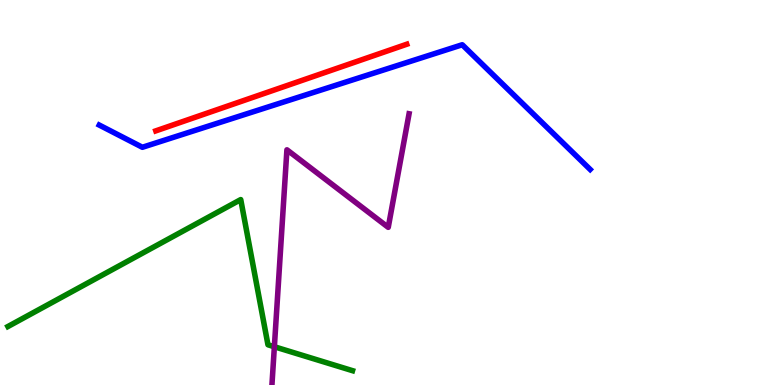[{'lines': ['blue', 'red'], 'intersections': []}, {'lines': ['green', 'red'], 'intersections': []}, {'lines': ['purple', 'red'], 'intersections': []}, {'lines': ['blue', 'green'], 'intersections': []}, {'lines': ['blue', 'purple'], 'intersections': []}, {'lines': ['green', 'purple'], 'intersections': [{'x': 3.54, 'y': 0.994}]}]